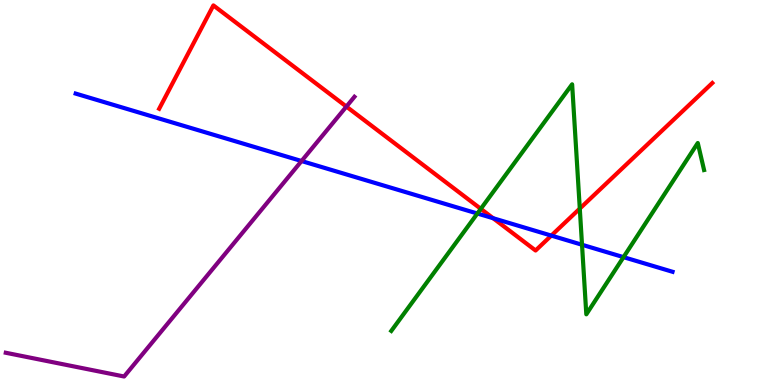[{'lines': ['blue', 'red'], 'intersections': [{'x': 6.36, 'y': 4.33}, {'x': 7.11, 'y': 3.88}]}, {'lines': ['green', 'red'], 'intersections': [{'x': 6.2, 'y': 4.58}, {'x': 7.48, 'y': 4.58}]}, {'lines': ['purple', 'red'], 'intersections': [{'x': 4.47, 'y': 7.23}]}, {'lines': ['blue', 'green'], 'intersections': [{'x': 6.16, 'y': 4.45}, {'x': 7.51, 'y': 3.64}, {'x': 8.05, 'y': 3.32}]}, {'lines': ['blue', 'purple'], 'intersections': [{'x': 3.89, 'y': 5.82}]}, {'lines': ['green', 'purple'], 'intersections': []}]